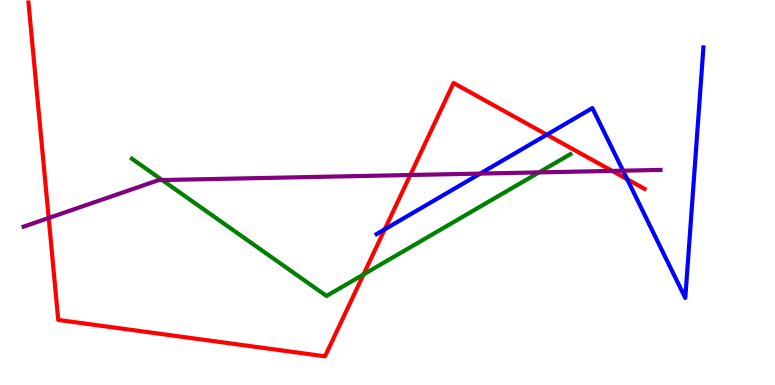[{'lines': ['blue', 'red'], 'intersections': [{'x': 4.96, 'y': 4.04}, {'x': 7.06, 'y': 6.5}, {'x': 8.09, 'y': 5.34}]}, {'lines': ['green', 'red'], 'intersections': [{'x': 4.69, 'y': 2.87}]}, {'lines': ['purple', 'red'], 'intersections': [{'x': 0.628, 'y': 4.34}, {'x': 5.29, 'y': 5.45}, {'x': 7.9, 'y': 5.56}]}, {'lines': ['blue', 'green'], 'intersections': []}, {'lines': ['blue', 'purple'], 'intersections': [{'x': 6.2, 'y': 5.49}, {'x': 8.04, 'y': 5.57}]}, {'lines': ['green', 'purple'], 'intersections': [{'x': 2.09, 'y': 5.32}, {'x': 6.96, 'y': 5.52}]}]